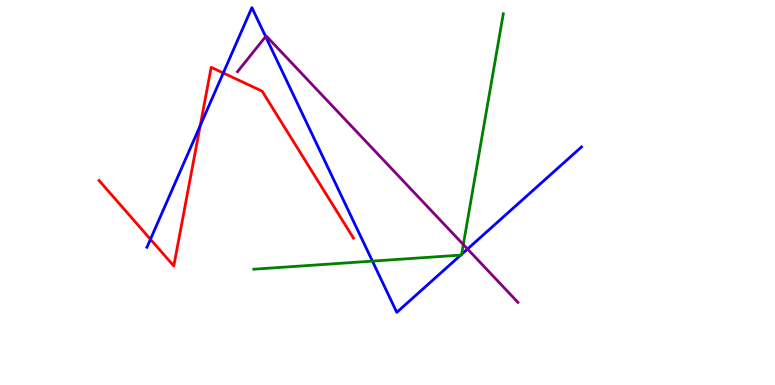[{'lines': ['blue', 'red'], 'intersections': [{'x': 1.94, 'y': 3.79}, {'x': 2.58, 'y': 6.74}, {'x': 2.88, 'y': 8.1}]}, {'lines': ['green', 'red'], 'intersections': []}, {'lines': ['purple', 'red'], 'intersections': []}, {'lines': ['blue', 'green'], 'intersections': [{'x': 4.81, 'y': 3.22}, {'x': 5.94, 'y': 3.37}, {'x': 5.96, 'y': 3.4}]}, {'lines': ['blue', 'purple'], 'intersections': [{'x': 3.43, 'y': 9.05}, {'x': 6.03, 'y': 3.53}]}, {'lines': ['green', 'purple'], 'intersections': [{'x': 5.98, 'y': 3.65}]}]